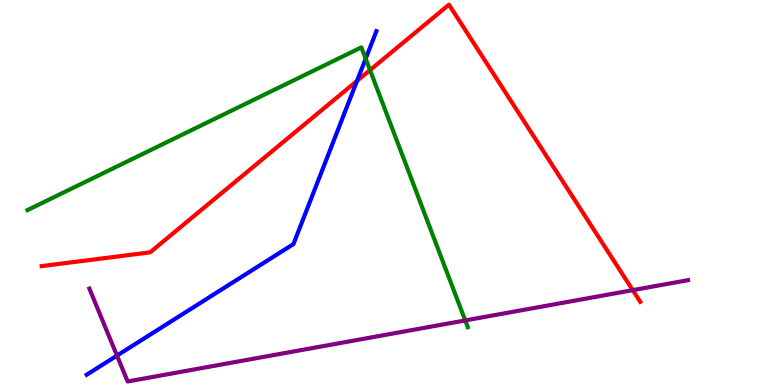[{'lines': ['blue', 'red'], 'intersections': [{'x': 4.61, 'y': 7.9}]}, {'lines': ['green', 'red'], 'intersections': [{'x': 4.77, 'y': 8.18}]}, {'lines': ['purple', 'red'], 'intersections': [{'x': 8.16, 'y': 2.46}]}, {'lines': ['blue', 'green'], 'intersections': [{'x': 4.72, 'y': 8.48}]}, {'lines': ['blue', 'purple'], 'intersections': [{'x': 1.51, 'y': 0.764}]}, {'lines': ['green', 'purple'], 'intersections': [{'x': 6.0, 'y': 1.68}]}]